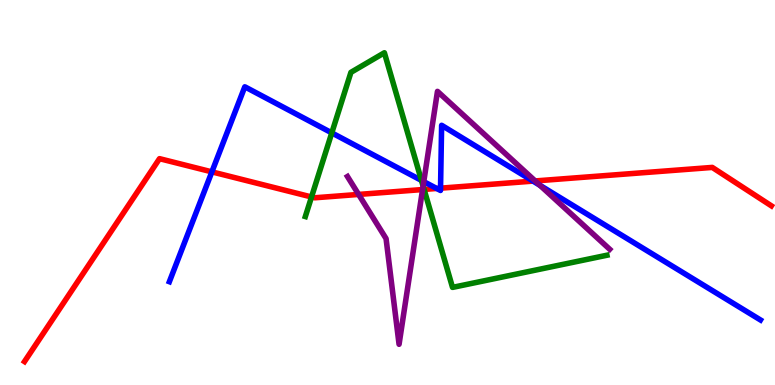[{'lines': ['blue', 'red'], 'intersections': [{'x': 2.73, 'y': 5.54}, {'x': 5.63, 'y': 5.1}, {'x': 5.68, 'y': 5.11}, {'x': 6.88, 'y': 5.3}]}, {'lines': ['green', 'red'], 'intersections': [{'x': 4.02, 'y': 4.88}, {'x': 5.47, 'y': 5.08}]}, {'lines': ['purple', 'red'], 'intersections': [{'x': 4.63, 'y': 4.95}, {'x': 5.45, 'y': 5.08}, {'x': 6.91, 'y': 5.3}]}, {'lines': ['blue', 'green'], 'intersections': [{'x': 4.28, 'y': 6.55}, {'x': 5.44, 'y': 5.31}]}, {'lines': ['blue', 'purple'], 'intersections': [{'x': 5.47, 'y': 5.28}, {'x': 6.97, 'y': 5.19}]}, {'lines': ['green', 'purple'], 'intersections': [{'x': 5.46, 'y': 5.17}]}]